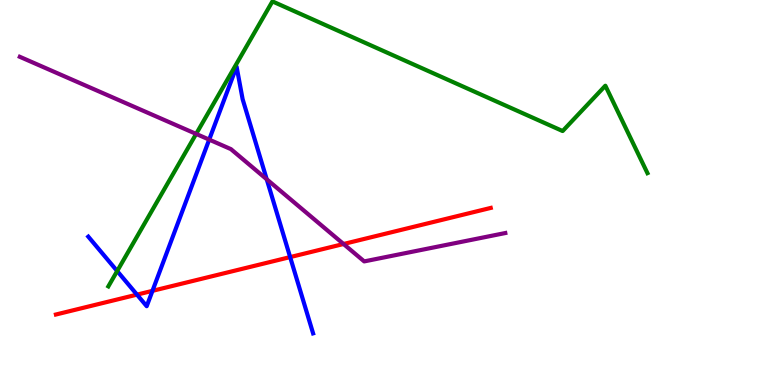[{'lines': ['blue', 'red'], 'intersections': [{'x': 1.77, 'y': 2.35}, {'x': 1.97, 'y': 2.45}, {'x': 3.74, 'y': 3.32}]}, {'lines': ['green', 'red'], 'intersections': []}, {'lines': ['purple', 'red'], 'intersections': [{'x': 4.43, 'y': 3.66}]}, {'lines': ['blue', 'green'], 'intersections': [{'x': 1.51, 'y': 2.96}]}, {'lines': ['blue', 'purple'], 'intersections': [{'x': 2.7, 'y': 6.37}, {'x': 3.44, 'y': 5.34}]}, {'lines': ['green', 'purple'], 'intersections': [{'x': 2.53, 'y': 6.52}]}]